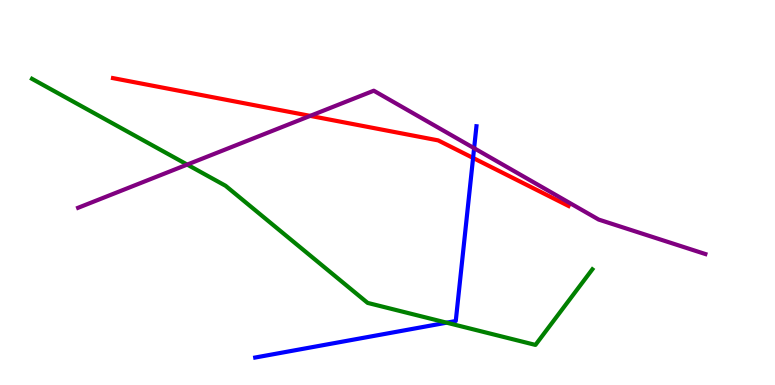[{'lines': ['blue', 'red'], 'intersections': [{'x': 6.1, 'y': 5.9}]}, {'lines': ['green', 'red'], 'intersections': []}, {'lines': ['purple', 'red'], 'intersections': [{'x': 4.0, 'y': 6.99}]}, {'lines': ['blue', 'green'], 'intersections': [{'x': 5.76, 'y': 1.62}]}, {'lines': ['blue', 'purple'], 'intersections': [{'x': 6.12, 'y': 6.15}]}, {'lines': ['green', 'purple'], 'intersections': [{'x': 2.42, 'y': 5.73}]}]